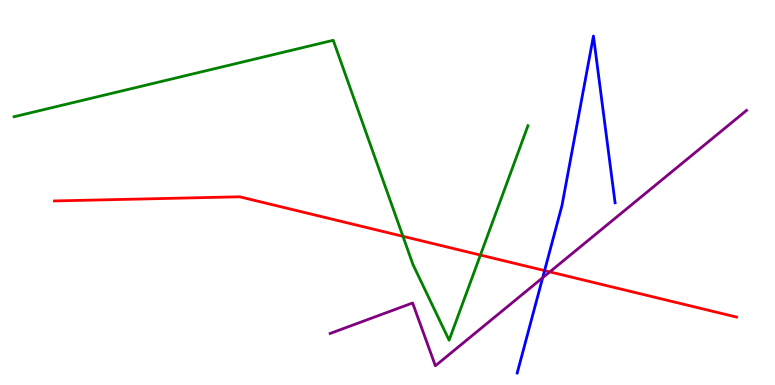[{'lines': ['blue', 'red'], 'intersections': [{'x': 7.03, 'y': 2.97}]}, {'lines': ['green', 'red'], 'intersections': [{'x': 5.2, 'y': 3.86}, {'x': 6.2, 'y': 3.37}]}, {'lines': ['purple', 'red'], 'intersections': [{'x': 7.09, 'y': 2.94}]}, {'lines': ['blue', 'green'], 'intersections': []}, {'lines': ['blue', 'purple'], 'intersections': [{'x': 7.0, 'y': 2.79}]}, {'lines': ['green', 'purple'], 'intersections': []}]